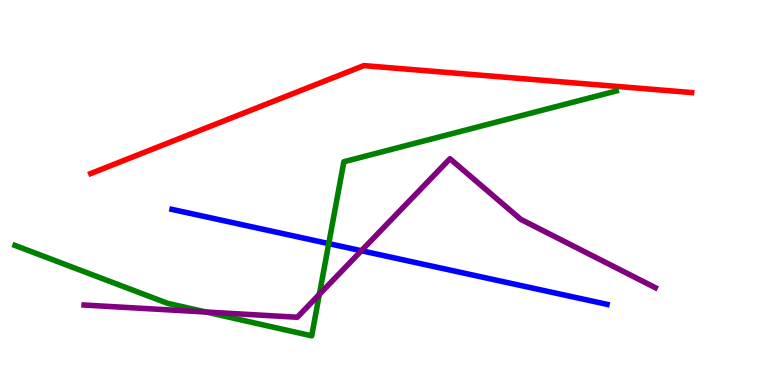[{'lines': ['blue', 'red'], 'intersections': []}, {'lines': ['green', 'red'], 'intersections': []}, {'lines': ['purple', 'red'], 'intersections': []}, {'lines': ['blue', 'green'], 'intersections': [{'x': 4.24, 'y': 3.67}]}, {'lines': ['blue', 'purple'], 'intersections': [{'x': 4.66, 'y': 3.49}]}, {'lines': ['green', 'purple'], 'intersections': [{'x': 2.66, 'y': 1.9}, {'x': 4.12, 'y': 2.35}]}]